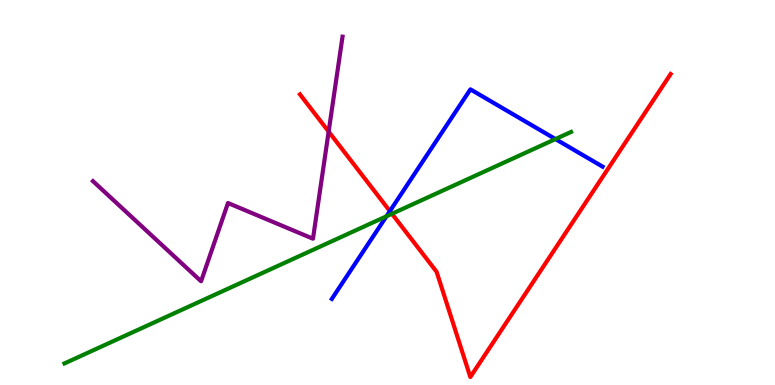[{'lines': ['blue', 'red'], 'intersections': [{'x': 5.03, 'y': 4.52}]}, {'lines': ['green', 'red'], 'intersections': [{'x': 5.06, 'y': 4.45}]}, {'lines': ['purple', 'red'], 'intersections': [{'x': 4.24, 'y': 6.58}]}, {'lines': ['blue', 'green'], 'intersections': [{'x': 4.99, 'y': 4.38}, {'x': 7.17, 'y': 6.39}]}, {'lines': ['blue', 'purple'], 'intersections': []}, {'lines': ['green', 'purple'], 'intersections': []}]